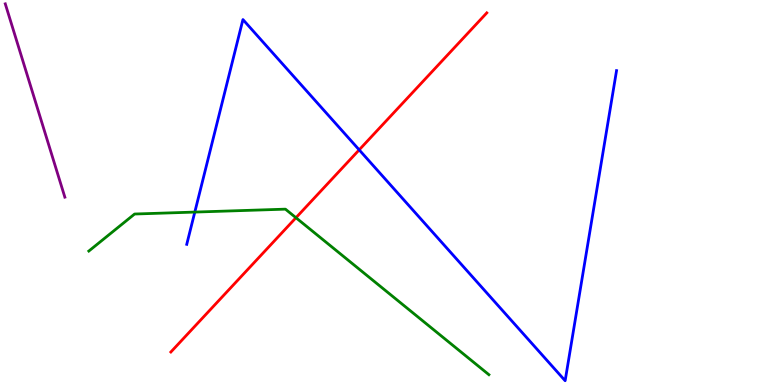[{'lines': ['blue', 'red'], 'intersections': [{'x': 4.63, 'y': 6.11}]}, {'lines': ['green', 'red'], 'intersections': [{'x': 3.82, 'y': 4.34}]}, {'lines': ['purple', 'red'], 'intersections': []}, {'lines': ['blue', 'green'], 'intersections': [{'x': 2.51, 'y': 4.49}]}, {'lines': ['blue', 'purple'], 'intersections': []}, {'lines': ['green', 'purple'], 'intersections': []}]